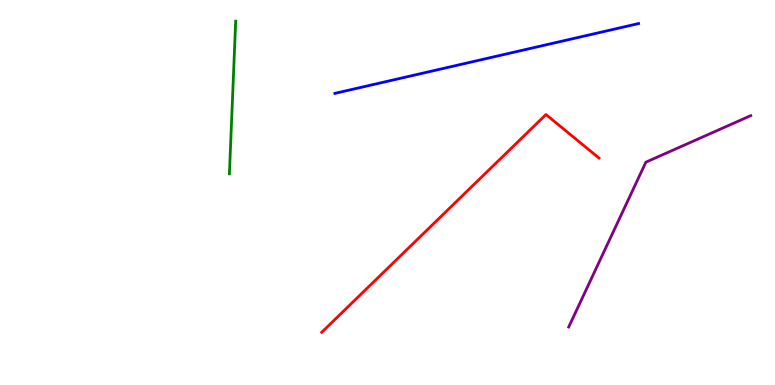[{'lines': ['blue', 'red'], 'intersections': []}, {'lines': ['green', 'red'], 'intersections': []}, {'lines': ['purple', 'red'], 'intersections': []}, {'lines': ['blue', 'green'], 'intersections': []}, {'lines': ['blue', 'purple'], 'intersections': []}, {'lines': ['green', 'purple'], 'intersections': []}]